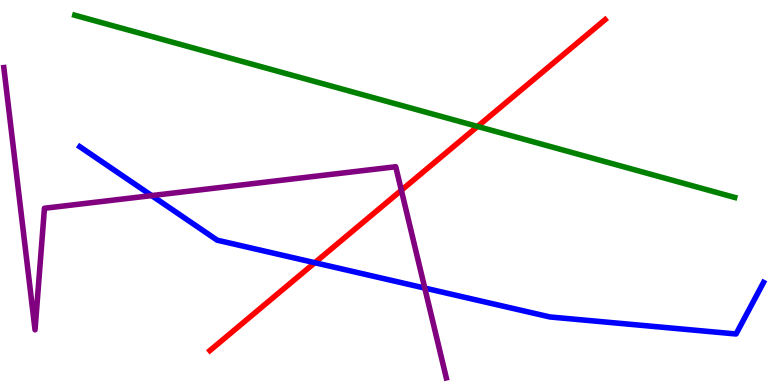[{'lines': ['blue', 'red'], 'intersections': [{'x': 4.06, 'y': 3.18}]}, {'lines': ['green', 'red'], 'intersections': [{'x': 6.16, 'y': 6.72}]}, {'lines': ['purple', 'red'], 'intersections': [{'x': 5.18, 'y': 5.06}]}, {'lines': ['blue', 'green'], 'intersections': []}, {'lines': ['blue', 'purple'], 'intersections': [{'x': 1.96, 'y': 4.92}, {'x': 5.48, 'y': 2.52}]}, {'lines': ['green', 'purple'], 'intersections': []}]